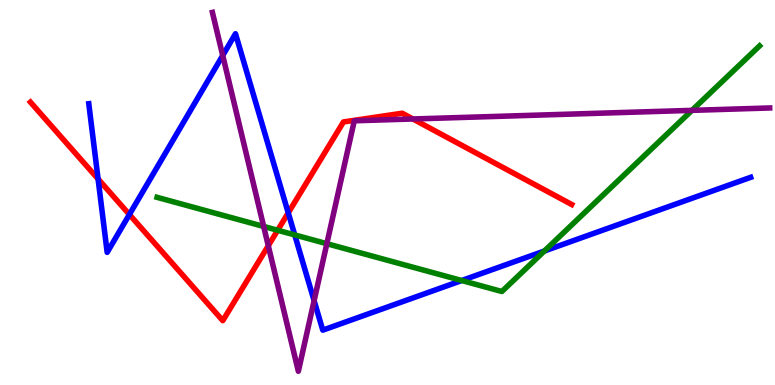[{'lines': ['blue', 'red'], 'intersections': [{'x': 1.27, 'y': 5.35}, {'x': 1.67, 'y': 4.43}, {'x': 3.72, 'y': 4.47}]}, {'lines': ['green', 'red'], 'intersections': [{'x': 3.58, 'y': 4.02}]}, {'lines': ['purple', 'red'], 'intersections': [{'x': 3.46, 'y': 3.62}, {'x': 5.33, 'y': 6.91}]}, {'lines': ['blue', 'green'], 'intersections': [{'x': 3.8, 'y': 3.9}, {'x': 5.96, 'y': 2.71}, {'x': 7.02, 'y': 3.48}]}, {'lines': ['blue', 'purple'], 'intersections': [{'x': 2.87, 'y': 8.56}, {'x': 4.05, 'y': 2.19}]}, {'lines': ['green', 'purple'], 'intersections': [{'x': 3.4, 'y': 4.12}, {'x': 4.22, 'y': 3.67}, {'x': 8.93, 'y': 7.13}]}]